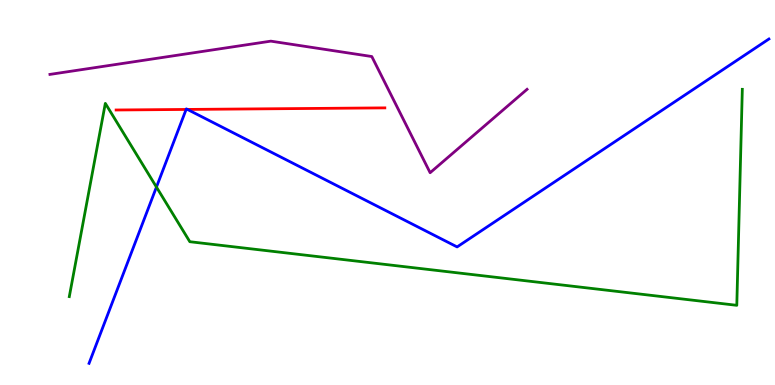[{'lines': ['blue', 'red'], 'intersections': [{'x': 2.4, 'y': 7.16}, {'x': 2.42, 'y': 7.16}]}, {'lines': ['green', 'red'], 'intersections': []}, {'lines': ['purple', 'red'], 'intersections': []}, {'lines': ['blue', 'green'], 'intersections': [{'x': 2.02, 'y': 5.14}]}, {'lines': ['blue', 'purple'], 'intersections': []}, {'lines': ['green', 'purple'], 'intersections': []}]